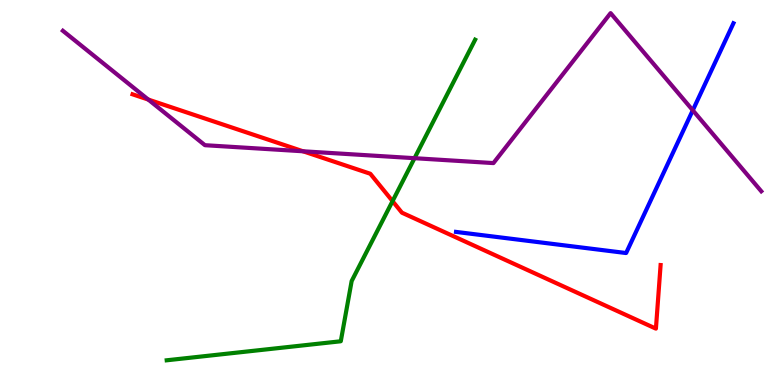[{'lines': ['blue', 'red'], 'intersections': []}, {'lines': ['green', 'red'], 'intersections': [{'x': 5.07, 'y': 4.78}]}, {'lines': ['purple', 'red'], 'intersections': [{'x': 1.91, 'y': 7.41}, {'x': 3.91, 'y': 6.07}]}, {'lines': ['blue', 'green'], 'intersections': []}, {'lines': ['blue', 'purple'], 'intersections': [{'x': 8.94, 'y': 7.14}]}, {'lines': ['green', 'purple'], 'intersections': [{'x': 5.35, 'y': 5.89}]}]